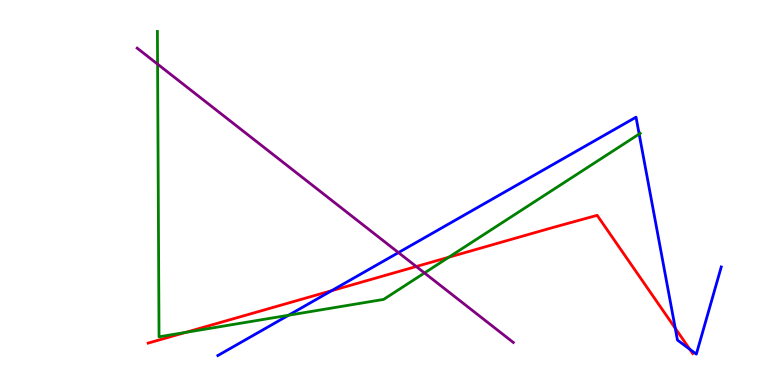[{'lines': ['blue', 'red'], 'intersections': [{'x': 4.28, 'y': 2.45}, {'x': 8.71, 'y': 1.47}, {'x': 8.9, 'y': 0.929}]}, {'lines': ['green', 'red'], 'intersections': [{'x': 2.4, 'y': 1.37}, {'x': 5.79, 'y': 3.32}]}, {'lines': ['purple', 'red'], 'intersections': [{'x': 5.37, 'y': 3.08}]}, {'lines': ['blue', 'green'], 'intersections': [{'x': 3.72, 'y': 1.81}, {'x': 8.25, 'y': 6.52}]}, {'lines': ['blue', 'purple'], 'intersections': [{'x': 5.14, 'y': 3.44}]}, {'lines': ['green', 'purple'], 'intersections': [{'x': 2.03, 'y': 8.33}, {'x': 5.48, 'y': 2.91}]}]